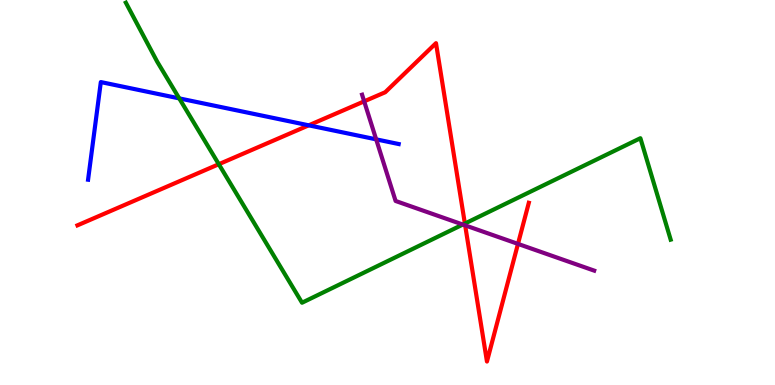[{'lines': ['blue', 'red'], 'intersections': [{'x': 3.98, 'y': 6.74}]}, {'lines': ['green', 'red'], 'intersections': [{'x': 2.82, 'y': 5.73}, {'x': 6.0, 'y': 4.19}]}, {'lines': ['purple', 'red'], 'intersections': [{'x': 4.7, 'y': 7.37}, {'x': 6.0, 'y': 4.15}, {'x': 6.68, 'y': 3.67}]}, {'lines': ['blue', 'green'], 'intersections': [{'x': 2.31, 'y': 7.44}]}, {'lines': ['blue', 'purple'], 'intersections': [{'x': 4.85, 'y': 6.38}]}, {'lines': ['green', 'purple'], 'intersections': [{'x': 5.97, 'y': 4.17}]}]